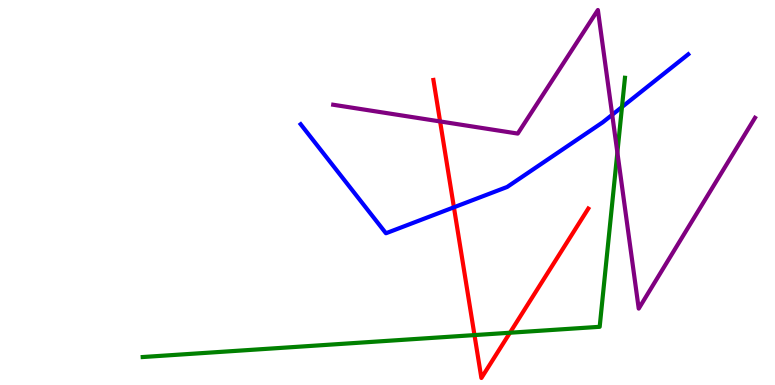[{'lines': ['blue', 'red'], 'intersections': [{'x': 5.86, 'y': 4.62}]}, {'lines': ['green', 'red'], 'intersections': [{'x': 6.12, 'y': 1.3}, {'x': 6.58, 'y': 1.36}]}, {'lines': ['purple', 'red'], 'intersections': [{'x': 5.68, 'y': 6.85}]}, {'lines': ['blue', 'green'], 'intersections': [{'x': 8.03, 'y': 7.22}]}, {'lines': ['blue', 'purple'], 'intersections': [{'x': 7.9, 'y': 7.02}]}, {'lines': ['green', 'purple'], 'intersections': [{'x': 7.97, 'y': 6.04}]}]